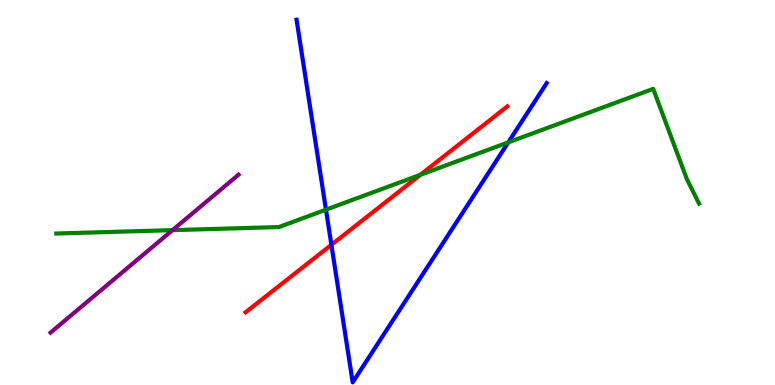[{'lines': ['blue', 'red'], 'intersections': [{'x': 4.28, 'y': 3.64}]}, {'lines': ['green', 'red'], 'intersections': [{'x': 5.42, 'y': 5.46}]}, {'lines': ['purple', 'red'], 'intersections': []}, {'lines': ['blue', 'green'], 'intersections': [{'x': 4.21, 'y': 4.55}, {'x': 6.56, 'y': 6.3}]}, {'lines': ['blue', 'purple'], 'intersections': []}, {'lines': ['green', 'purple'], 'intersections': [{'x': 2.23, 'y': 4.02}]}]